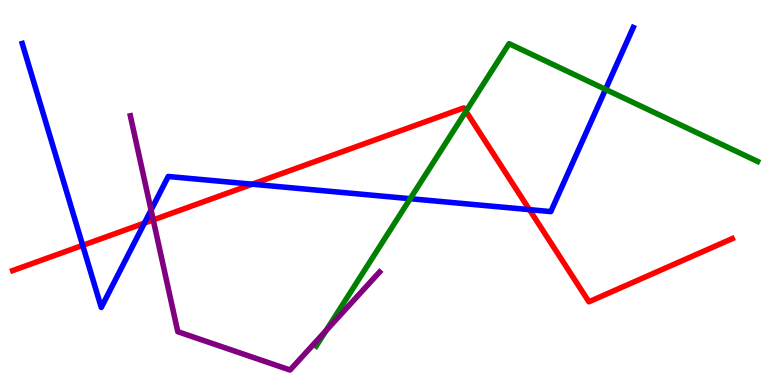[{'lines': ['blue', 'red'], 'intersections': [{'x': 1.07, 'y': 3.63}, {'x': 1.86, 'y': 4.21}, {'x': 3.25, 'y': 5.22}, {'x': 6.83, 'y': 4.55}]}, {'lines': ['green', 'red'], 'intersections': [{'x': 6.01, 'y': 7.11}]}, {'lines': ['purple', 'red'], 'intersections': [{'x': 1.98, 'y': 4.29}]}, {'lines': ['blue', 'green'], 'intersections': [{'x': 5.29, 'y': 4.84}, {'x': 7.81, 'y': 7.68}]}, {'lines': ['blue', 'purple'], 'intersections': [{'x': 1.95, 'y': 4.54}]}, {'lines': ['green', 'purple'], 'intersections': [{'x': 4.21, 'y': 1.41}]}]